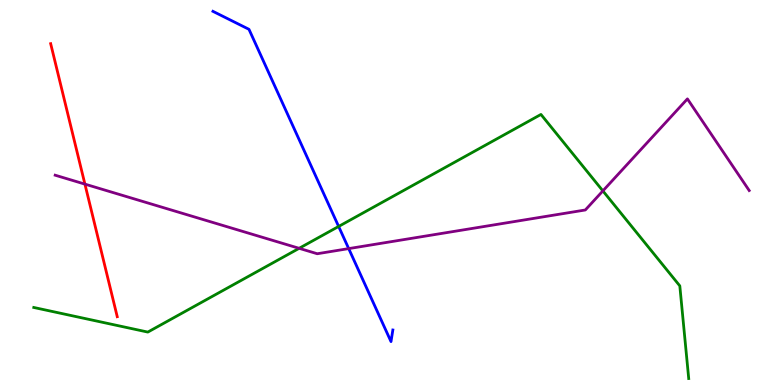[{'lines': ['blue', 'red'], 'intersections': []}, {'lines': ['green', 'red'], 'intersections': []}, {'lines': ['purple', 'red'], 'intersections': [{'x': 1.1, 'y': 5.22}]}, {'lines': ['blue', 'green'], 'intersections': [{'x': 4.37, 'y': 4.12}]}, {'lines': ['blue', 'purple'], 'intersections': [{'x': 4.5, 'y': 3.54}]}, {'lines': ['green', 'purple'], 'intersections': [{'x': 3.86, 'y': 3.55}, {'x': 7.78, 'y': 5.04}]}]